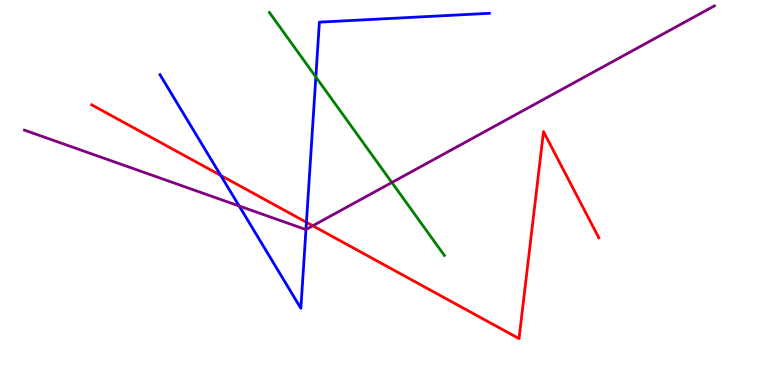[{'lines': ['blue', 'red'], 'intersections': [{'x': 2.85, 'y': 5.44}, {'x': 3.95, 'y': 4.23}]}, {'lines': ['green', 'red'], 'intersections': []}, {'lines': ['purple', 'red'], 'intersections': [{'x': 4.04, 'y': 4.14}]}, {'lines': ['blue', 'green'], 'intersections': [{'x': 4.08, 'y': 8.0}]}, {'lines': ['blue', 'purple'], 'intersections': [{'x': 3.09, 'y': 4.65}, {'x': 3.95, 'y': 4.04}]}, {'lines': ['green', 'purple'], 'intersections': [{'x': 5.06, 'y': 5.26}]}]